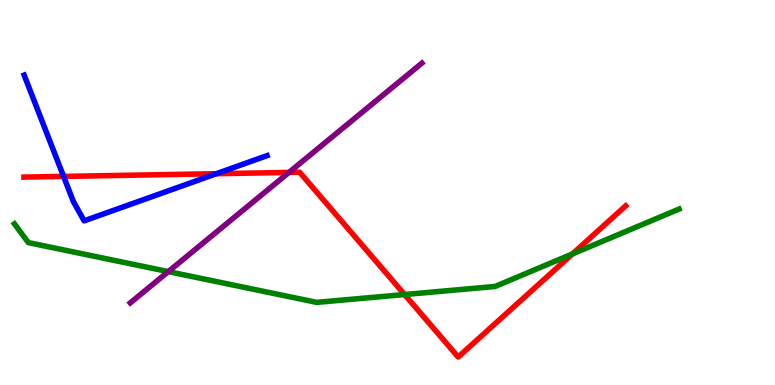[{'lines': ['blue', 'red'], 'intersections': [{'x': 0.82, 'y': 5.42}, {'x': 2.79, 'y': 5.49}]}, {'lines': ['green', 'red'], 'intersections': [{'x': 5.22, 'y': 2.35}, {'x': 7.39, 'y': 3.4}]}, {'lines': ['purple', 'red'], 'intersections': [{'x': 3.73, 'y': 5.52}]}, {'lines': ['blue', 'green'], 'intersections': []}, {'lines': ['blue', 'purple'], 'intersections': []}, {'lines': ['green', 'purple'], 'intersections': [{'x': 2.17, 'y': 2.95}]}]